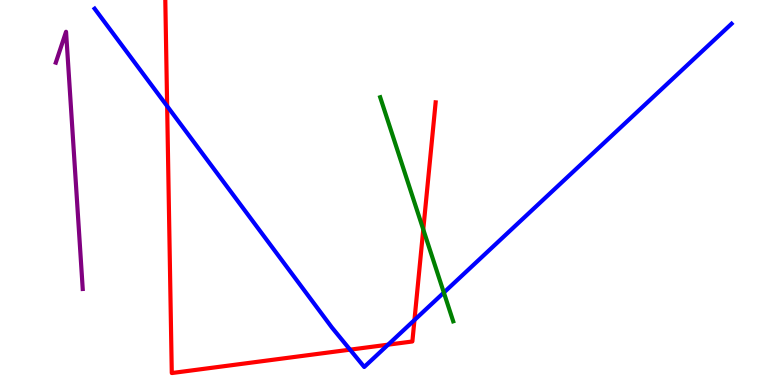[{'lines': ['blue', 'red'], 'intersections': [{'x': 2.16, 'y': 7.24}, {'x': 4.52, 'y': 0.918}, {'x': 5.01, 'y': 1.05}, {'x': 5.35, 'y': 1.69}]}, {'lines': ['green', 'red'], 'intersections': [{'x': 5.46, 'y': 4.04}]}, {'lines': ['purple', 'red'], 'intersections': []}, {'lines': ['blue', 'green'], 'intersections': [{'x': 5.73, 'y': 2.4}]}, {'lines': ['blue', 'purple'], 'intersections': []}, {'lines': ['green', 'purple'], 'intersections': []}]